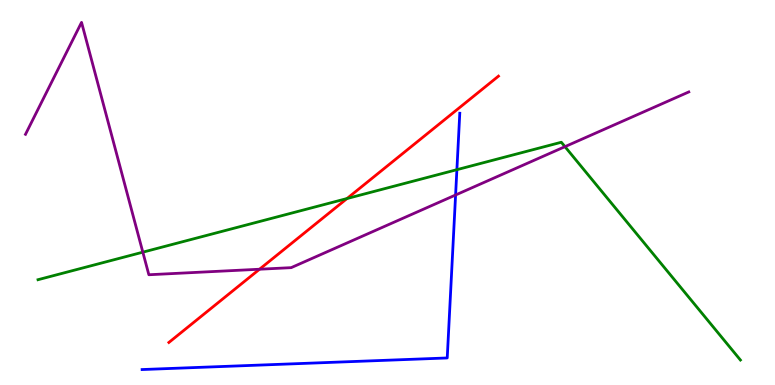[{'lines': ['blue', 'red'], 'intersections': []}, {'lines': ['green', 'red'], 'intersections': [{'x': 4.48, 'y': 4.84}]}, {'lines': ['purple', 'red'], 'intersections': [{'x': 3.35, 'y': 3.01}]}, {'lines': ['blue', 'green'], 'intersections': [{'x': 5.9, 'y': 5.59}]}, {'lines': ['blue', 'purple'], 'intersections': [{'x': 5.88, 'y': 4.94}]}, {'lines': ['green', 'purple'], 'intersections': [{'x': 1.84, 'y': 3.45}, {'x': 7.29, 'y': 6.19}]}]